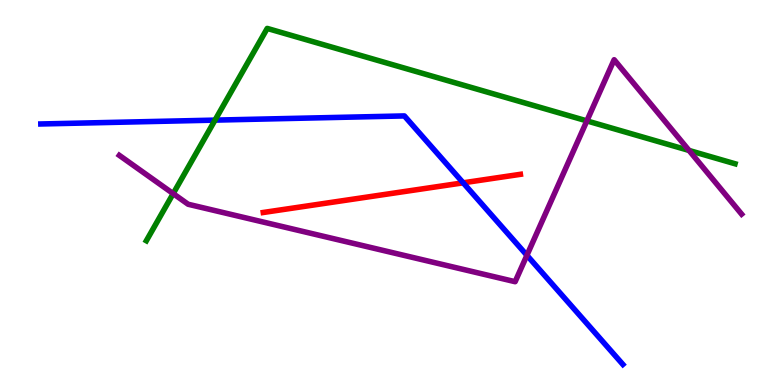[{'lines': ['blue', 'red'], 'intersections': [{'x': 5.98, 'y': 5.25}]}, {'lines': ['green', 'red'], 'intersections': []}, {'lines': ['purple', 'red'], 'intersections': []}, {'lines': ['blue', 'green'], 'intersections': [{'x': 2.77, 'y': 6.88}]}, {'lines': ['blue', 'purple'], 'intersections': [{'x': 6.8, 'y': 3.37}]}, {'lines': ['green', 'purple'], 'intersections': [{'x': 2.23, 'y': 4.97}, {'x': 7.57, 'y': 6.86}, {'x': 8.89, 'y': 6.09}]}]